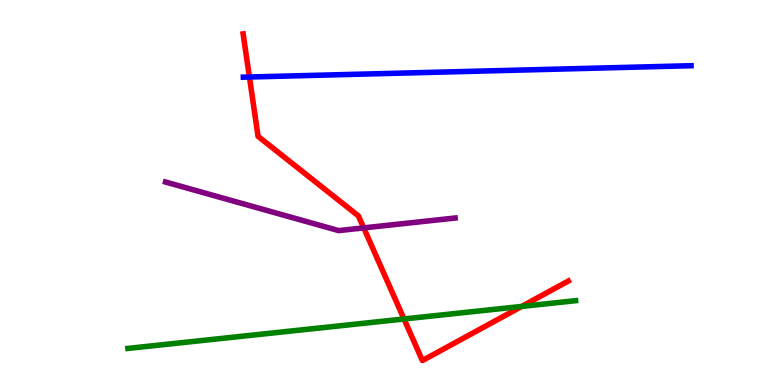[{'lines': ['blue', 'red'], 'intersections': [{'x': 3.22, 'y': 8.0}]}, {'lines': ['green', 'red'], 'intersections': [{'x': 5.21, 'y': 1.71}, {'x': 6.73, 'y': 2.04}]}, {'lines': ['purple', 'red'], 'intersections': [{'x': 4.69, 'y': 4.08}]}, {'lines': ['blue', 'green'], 'intersections': []}, {'lines': ['blue', 'purple'], 'intersections': []}, {'lines': ['green', 'purple'], 'intersections': []}]